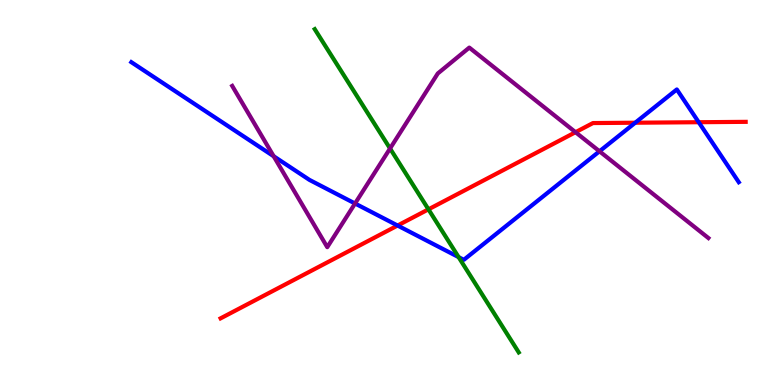[{'lines': ['blue', 'red'], 'intersections': [{'x': 5.13, 'y': 4.14}, {'x': 8.2, 'y': 6.81}, {'x': 9.02, 'y': 6.83}]}, {'lines': ['green', 'red'], 'intersections': [{'x': 5.53, 'y': 4.56}]}, {'lines': ['purple', 'red'], 'intersections': [{'x': 7.43, 'y': 6.57}]}, {'lines': ['blue', 'green'], 'intersections': [{'x': 5.92, 'y': 3.32}]}, {'lines': ['blue', 'purple'], 'intersections': [{'x': 3.53, 'y': 5.94}, {'x': 4.58, 'y': 4.71}, {'x': 7.74, 'y': 6.07}]}, {'lines': ['green', 'purple'], 'intersections': [{'x': 5.03, 'y': 6.14}]}]